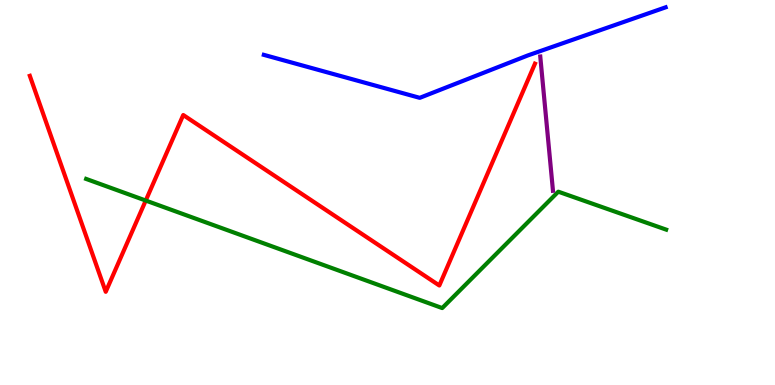[{'lines': ['blue', 'red'], 'intersections': []}, {'lines': ['green', 'red'], 'intersections': [{'x': 1.88, 'y': 4.79}]}, {'lines': ['purple', 'red'], 'intersections': []}, {'lines': ['blue', 'green'], 'intersections': []}, {'lines': ['blue', 'purple'], 'intersections': []}, {'lines': ['green', 'purple'], 'intersections': []}]